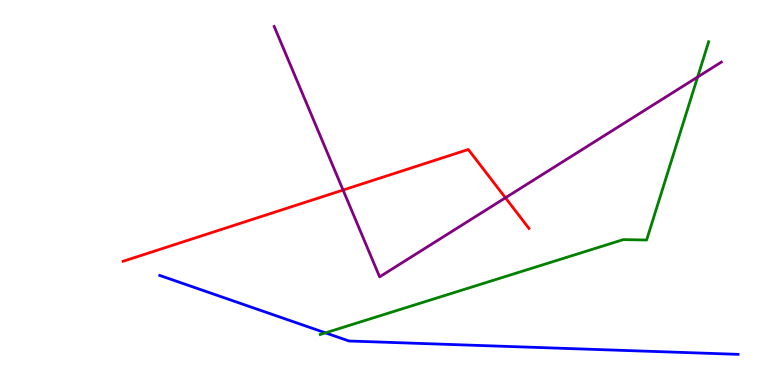[{'lines': ['blue', 'red'], 'intersections': []}, {'lines': ['green', 'red'], 'intersections': []}, {'lines': ['purple', 'red'], 'intersections': [{'x': 4.43, 'y': 5.06}, {'x': 6.52, 'y': 4.86}]}, {'lines': ['blue', 'green'], 'intersections': [{'x': 4.2, 'y': 1.35}]}, {'lines': ['blue', 'purple'], 'intersections': []}, {'lines': ['green', 'purple'], 'intersections': [{'x': 9.0, 'y': 8.0}]}]